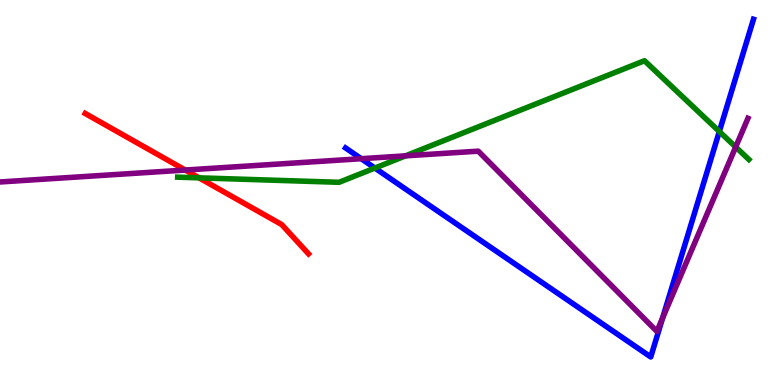[{'lines': ['blue', 'red'], 'intersections': []}, {'lines': ['green', 'red'], 'intersections': [{'x': 2.57, 'y': 5.38}]}, {'lines': ['purple', 'red'], 'intersections': [{'x': 2.39, 'y': 5.58}]}, {'lines': ['blue', 'green'], 'intersections': [{'x': 4.84, 'y': 5.64}, {'x': 9.28, 'y': 6.58}]}, {'lines': ['blue', 'purple'], 'intersections': [{'x': 4.66, 'y': 5.88}, {'x': 8.55, 'y': 1.74}]}, {'lines': ['green', 'purple'], 'intersections': [{'x': 5.23, 'y': 5.95}, {'x': 9.49, 'y': 6.18}]}]